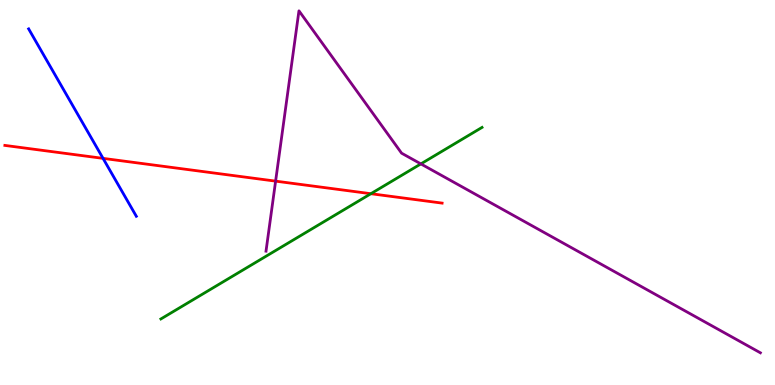[{'lines': ['blue', 'red'], 'intersections': [{'x': 1.33, 'y': 5.89}]}, {'lines': ['green', 'red'], 'intersections': [{'x': 4.79, 'y': 4.97}]}, {'lines': ['purple', 'red'], 'intersections': [{'x': 3.56, 'y': 5.3}]}, {'lines': ['blue', 'green'], 'intersections': []}, {'lines': ['blue', 'purple'], 'intersections': []}, {'lines': ['green', 'purple'], 'intersections': [{'x': 5.43, 'y': 5.74}]}]